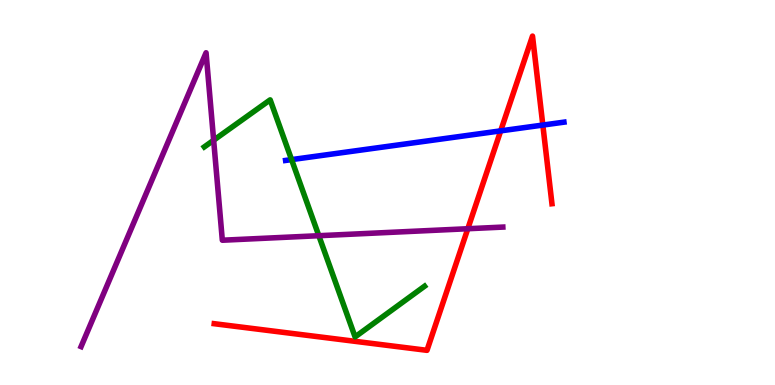[{'lines': ['blue', 'red'], 'intersections': [{'x': 6.46, 'y': 6.6}, {'x': 7.0, 'y': 6.75}]}, {'lines': ['green', 'red'], 'intersections': []}, {'lines': ['purple', 'red'], 'intersections': [{'x': 6.04, 'y': 4.06}]}, {'lines': ['blue', 'green'], 'intersections': [{'x': 3.76, 'y': 5.85}]}, {'lines': ['blue', 'purple'], 'intersections': []}, {'lines': ['green', 'purple'], 'intersections': [{'x': 2.76, 'y': 6.36}, {'x': 4.11, 'y': 3.88}]}]